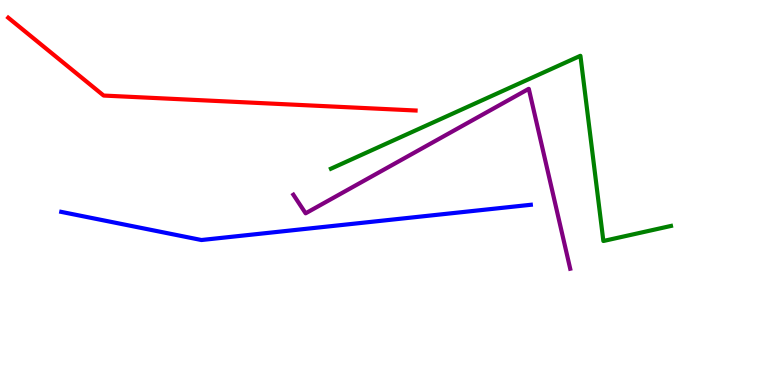[{'lines': ['blue', 'red'], 'intersections': []}, {'lines': ['green', 'red'], 'intersections': []}, {'lines': ['purple', 'red'], 'intersections': []}, {'lines': ['blue', 'green'], 'intersections': []}, {'lines': ['blue', 'purple'], 'intersections': []}, {'lines': ['green', 'purple'], 'intersections': []}]